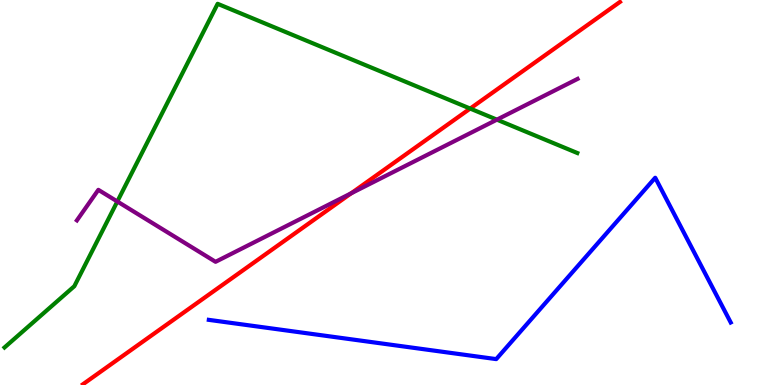[{'lines': ['blue', 'red'], 'intersections': []}, {'lines': ['green', 'red'], 'intersections': [{'x': 6.07, 'y': 7.18}]}, {'lines': ['purple', 'red'], 'intersections': [{'x': 4.53, 'y': 4.98}]}, {'lines': ['blue', 'green'], 'intersections': []}, {'lines': ['blue', 'purple'], 'intersections': []}, {'lines': ['green', 'purple'], 'intersections': [{'x': 1.51, 'y': 4.77}, {'x': 6.41, 'y': 6.89}]}]